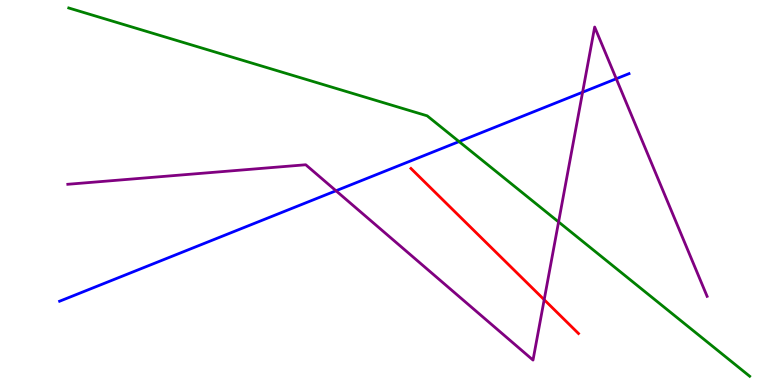[{'lines': ['blue', 'red'], 'intersections': []}, {'lines': ['green', 'red'], 'intersections': []}, {'lines': ['purple', 'red'], 'intersections': [{'x': 7.02, 'y': 2.22}]}, {'lines': ['blue', 'green'], 'intersections': [{'x': 5.92, 'y': 6.32}]}, {'lines': ['blue', 'purple'], 'intersections': [{'x': 4.34, 'y': 5.05}, {'x': 7.52, 'y': 7.61}, {'x': 7.95, 'y': 7.95}]}, {'lines': ['green', 'purple'], 'intersections': [{'x': 7.21, 'y': 4.24}]}]